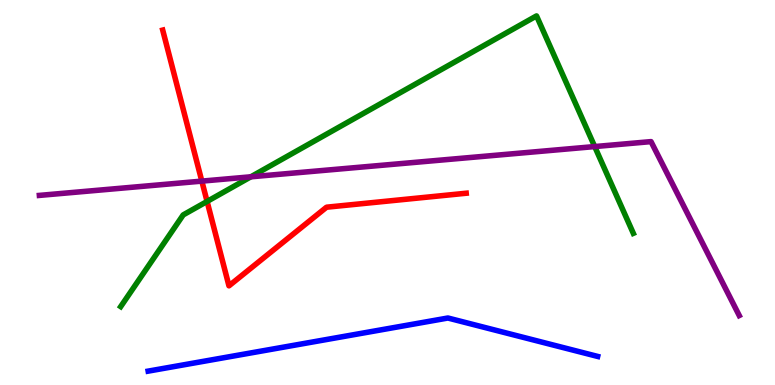[{'lines': ['blue', 'red'], 'intersections': []}, {'lines': ['green', 'red'], 'intersections': [{'x': 2.67, 'y': 4.77}]}, {'lines': ['purple', 'red'], 'intersections': [{'x': 2.6, 'y': 5.3}]}, {'lines': ['blue', 'green'], 'intersections': []}, {'lines': ['blue', 'purple'], 'intersections': []}, {'lines': ['green', 'purple'], 'intersections': [{'x': 3.24, 'y': 5.41}, {'x': 7.67, 'y': 6.19}]}]